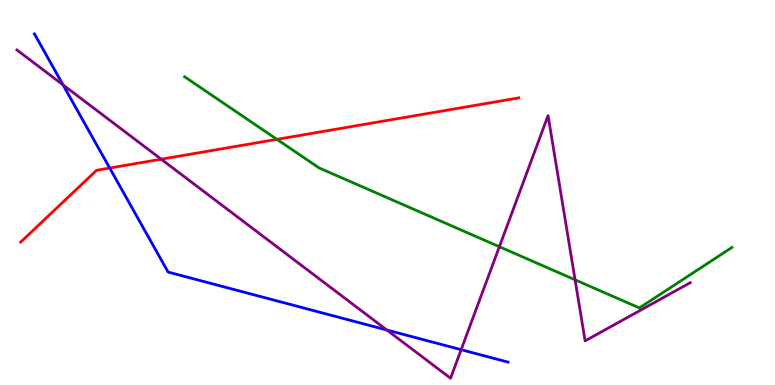[{'lines': ['blue', 'red'], 'intersections': [{'x': 1.42, 'y': 5.64}]}, {'lines': ['green', 'red'], 'intersections': [{'x': 3.57, 'y': 6.38}]}, {'lines': ['purple', 'red'], 'intersections': [{'x': 2.08, 'y': 5.87}]}, {'lines': ['blue', 'green'], 'intersections': []}, {'lines': ['blue', 'purple'], 'intersections': [{'x': 0.813, 'y': 7.8}, {'x': 4.99, 'y': 1.43}, {'x': 5.95, 'y': 0.917}]}, {'lines': ['green', 'purple'], 'intersections': [{'x': 6.44, 'y': 3.59}, {'x': 7.42, 'y': 2.73}]}]